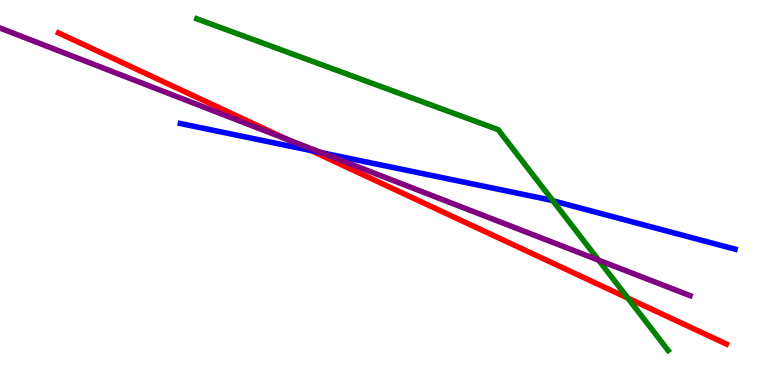[{'lines': ['blue', 'red'], 'intersections': [{'x': 4.01, 'y': 6.09}]}, {'lines': ['green', 'red'], 'intersections': [{'x': 8.1, 'y': 2.26}]}, {'lines': ['purple', 'red'], 'intersections': [{'x': 3.7, 'y': 6.38}]}, {'lines': ['blue', 'green'], 'intersections': [{'x': 7.13, 'y': 4.79}]}, {'lines': ['blue', 'purple'], 'intersections': [{'x': 4.15, 'y': 6.03}]}, {'lines': ['green', 'purple'], 'intersections': [{'x': 7.72, 'y': 3.24}]}]